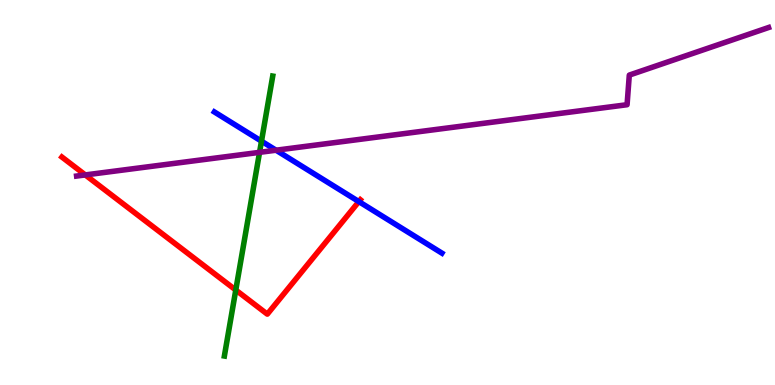[{'lines': ['blue', 'red'], 'intersections': [{'x': 4.63, 'y': 4.76}]}, {'lines': ['green', 'red'], 'intersections': [{'x': 3.04, 'y': 2.47}]}, {'lines': ['purple', 'red'], 'intersections': [{'x': 1.1, 'y': 5.46}]}, {'lines': ['blue', 'green'], 'intersections': [{'x': 3.37, 'y': 6.33}]}, {'lines': ['blue', 'purple'], 'intersections': [{'x': 3.56, 'y': 6.1}]}, {'lines': ['green', 'purple'], 'intersections': [{'x': 3.35, 'y': 6.04}]}]